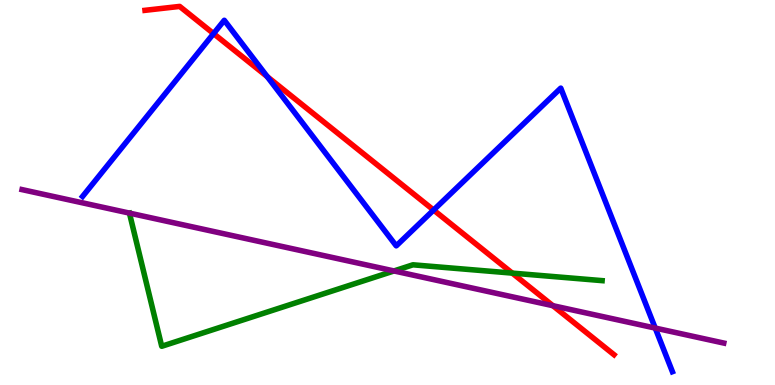[{'lines': ['blue', 'red'], 'intersections': [{'x': 2.76, 'y': 9.13}, {'x': 3.45, 'y': 8.01}, {'x': 5.59, 'y': 4.54}]}, {'lines': ['green', 'red'], 'intersections': [{'x': 6.61, 'y': 2.91}]}, {'lines': ['purple', 'red'], 'intersections': [{'x': 7.13, 'y': 2.06}]}, {'lines': ['blue', 'green'], 'intersections': []}, {'lines': ['blue', 'purple'], 'intersections': [{'x': 8.45, 'y': 1.48}]}, {'lines': ['green', 'purple'], 'intersections': [{'x': 5.08, 'y': 2.96}]}]